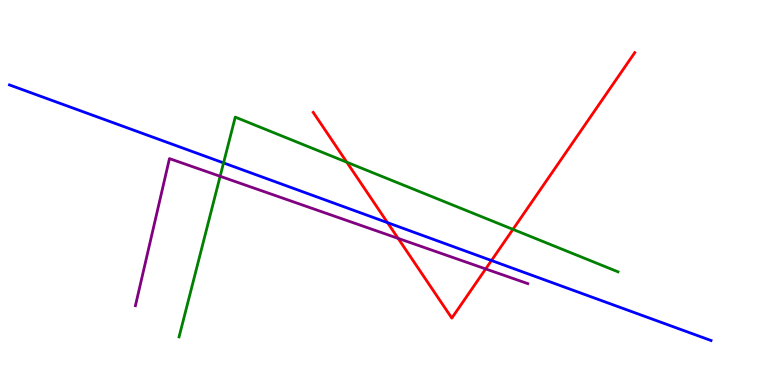[{'lines': ['blue', 'red'], 'intersections': [{'x': 5.0, 'y': 4.22}, {'x': 6.34, 'y': 3.23}]}, {'lines': ['green', 'red'], 'intersections': [{'x': 4.47, 'y': 5.79}, {'x': 6.62, 'y': 4.04}]}, {'lines': ['purple', 'red'], 'intersections': [{'x': 5.14, 'y': 3.81}, {'x': 6.27, 'y': 3.01}]}, {'lines': ['blue', 'green'], 'intersections': [{'x': 2.88, 'y': 5.77}]}, {'lines': ['blue', 'purple'], 'intersections': []}, {'lines': ['green', 'purple'], 'intersections': [{'x': 2.84, 'y': 5.42}]}]